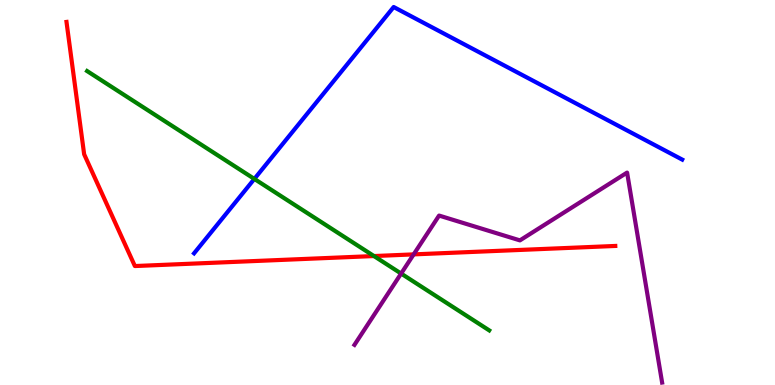[{'lines': ['blue', 'red'], 'intersections': []}, {'lines': ['green', 'red'], 'intersections': [{'x': 4.83, 'y': 3.35}]}, {'lines': ['purple', 'red'], 'intersections': [{'x': 5.34, 'y': 3.39}]}, {'lines': ['blue', 'green'], 'intersections': [{'x': 3.28, 'y': 5.35}]}, {'lines': ['blue', 'purple'], 'intersections': []}, {'lines': ['green', 'purple'], 'intersections': [{'x': 5.18, 'y': 2.89}]}]